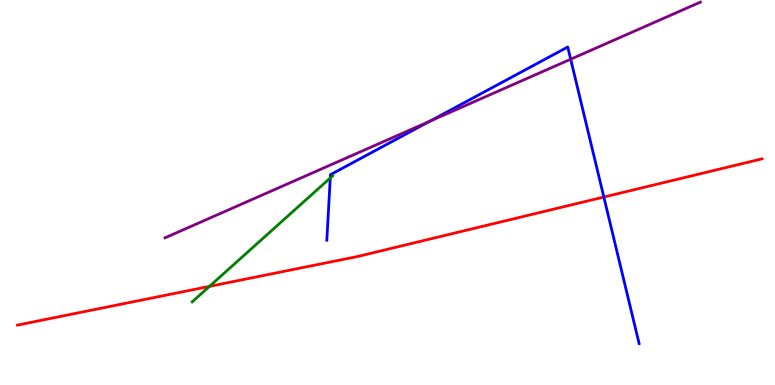[{'lines': ['blue', 'red'], 'intersections': [{'x': 7.79, 'y': 4.88}]}, {'lines': ['green', 'red'], 'intersections': [{'x': 2.7, 'y': 2.56}]}, {'lines': ['purple', 'red'], 'intersections': []}, {'lines': ['blue', 'green'], 'intersections': [{'x': 4.26, 'y': 5.38}]}, {'lines': ['blue', 'purple'], 'intersections': [{'x': 5.54, 'y': 6.85}, {'x': 7.36, 'y': 8.46}]}, {'lines': ['green', 'purple'], 'intersections': []}]